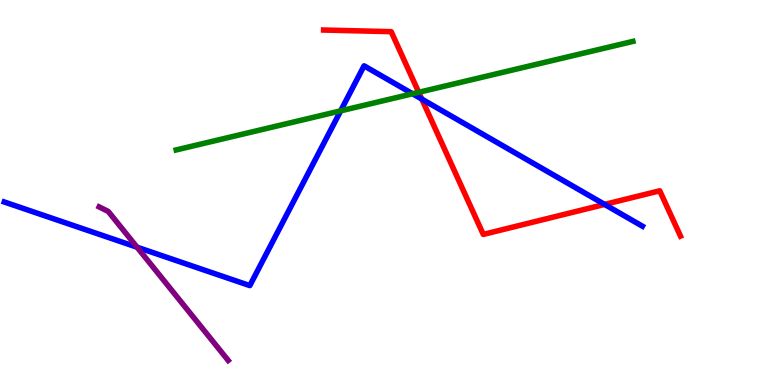[{'lines': ['blue', 'red'], 'intersections': [{'x': 5.44, 'y': 7.43}, {'x': 7.8, 'y': 4.69}]}, {'lines': ['green', 'red'], 'intersections': [{'x': 5.4, 'y': 7.6}]}, {'lines': ['purple', 'red'], 'intersections': []}, {'lines': ['blue', 'green'], 'intersections': [{'x': 4.4, 'y': 7.12}, {'x': 5.32, 'y': 7.56}]}, {'lines': ['blue', 'purple'], 'intersections': [{'x': 1.77, 'y': 3.58}]}, {'lines': ['green', 'purple'], 'intersections': []}]